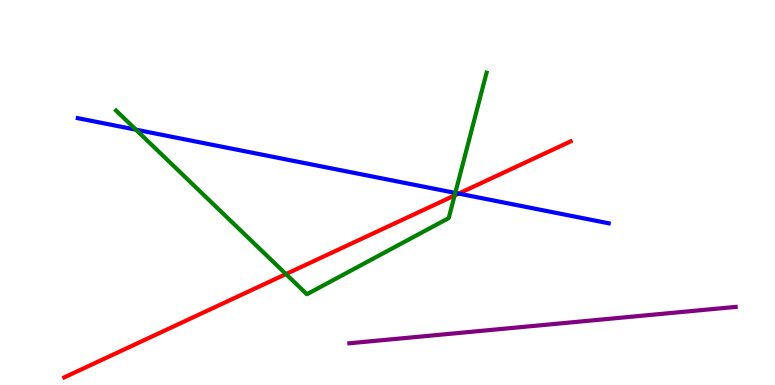[{'lines': ['blue', 'red'], 'intersections': [{'x': 5.92, 'y': 4.97}]}, {'lines': ['green', 'red'], 'intersections': [{'x': 3.69, 'y': 2.88}, {'x': 5.87, 'y': 4.92}]}, {'lines': ['purple', 'red'], 'intersections': []}, {'lines': ['blue', 'green'], 'intersections': [{'x': 1.75, 'y': 6.63}, {'x': 5.87, 'y': 4.99}]}, {'lines': ['blue', 'purple'], 'intersections': []}, {'lines': ['green', 'purple'], 'intersections': []}]